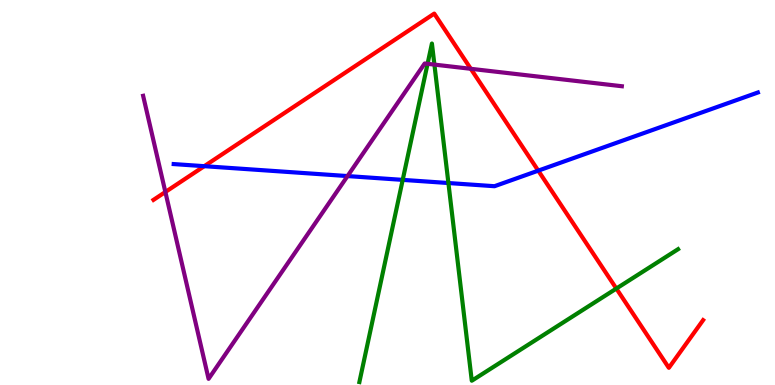[{'lines': ['blue', 'red'], 'intersections': [{'x': 2.64, 'y': 5.68}, {'x': 6.95, 'y': 5.57}]}, {'lines': ['green', 'red'], 'intersections': [{'x': 7.95, 'y': 2.51}]}, {'lines': ['purple', 'red'], 'intersections': [{'x': 2.13, 'y': 5.01}, {'x': 6.07, 'y': 8.21}]}, {'lines': ['blue', 'green'], 'intersections': [{'x': 5.2, 'y': 5.33}, {'x': 5.79, 'y': 5.25}]}, {'lines': ['blue', 'purple'], 'intersections': [{'x': 4.48, 'y': 5.43}]}, {'lines': ['green', 'purple'], 'intersections': [{'x': 5.52, 'y': 8.34}, {'x': 5.61, 'y': 8.32}]}]